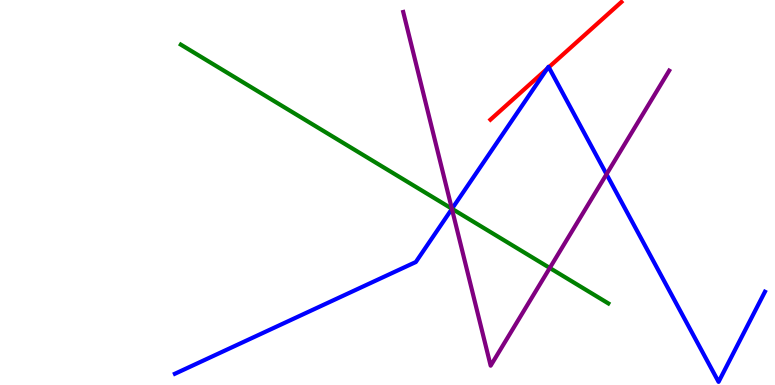[{'lines': ['blue', 'red'], 'intersections': [{'x': 7.06, 'y': 8.22}, {'x': 7.08, 'y': 8.25}]}, {'lines': ['green', 'red'], 'intersections': []}, {'lines': ['purple', 'red'], 'intersections': []}, {'lines': ['blue', 'green'], 'intersections': [{'x': 5.83, 'y': 4.58}]}, {'lines': ['blue', 'purple'], 'intersections': [{'x': 5.83, 'y': 4.57}, {'x': 7.83, 'y': 5.47}]}, {'lines': ['green', 'purple'], 'intersections': [{'x': 5.83, 'y': 4.58}, {'x': 7.09, 'y': 3.04}]}]